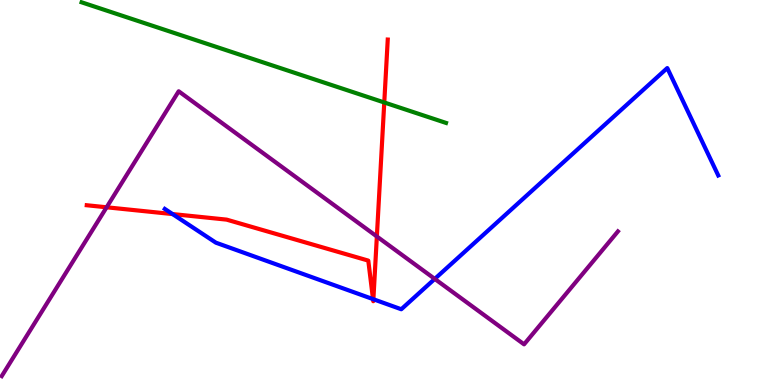[{'lines': ['blue', 'red'], 'intersections': [{'x': 2.23, 'y': 4.44}, {'x': 4.81, 'y': 2.23}, {'x': 4.82, 'y': 2.23}]}, {'lines': ['green', 'red'], 'intersections': [{'x': 4.96, 'y': 7.34}]}, {'lines': ['purple', 'red'], 'intersections': [{'x': 1.38, 'y': 4.62}, {'x': 4.86, 'y': 3.86}]}, {'lines': ['blue', 'green'], 'intersections': []}, {'lines': ['blue', 'purple'], 'intersections': [{'x': 5.61, 'y': 2.76}]}, {'lines': ['green', 'purple'], 'intersections': []}]